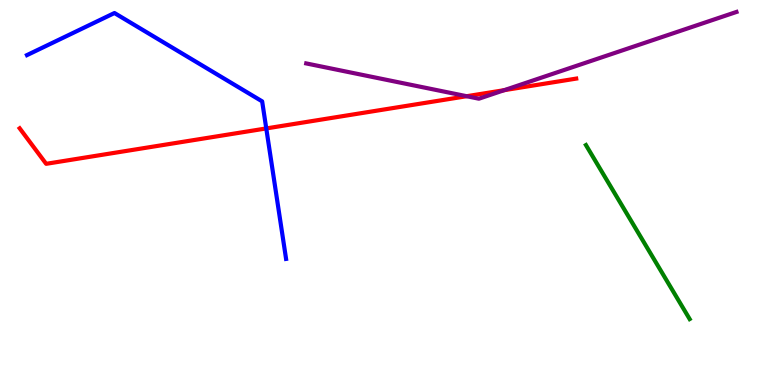[{'lines': ['blue', 'red'], 'intersections': [{'x': 3.44, 'y': 6.66}]}, {'lines': ['green', 'red'], 'intersections': []}, {'lines': ['purple', 'red'], 'intersections': [{'x': 6.02, 'y': 7.5}, {'x': 6.51, 'y': 7.66}]}, {'lines': ['blue', 'green'], 'intersections': []}, {'lines': ['blue', 'purple'], 'intersections': []}, {'lines': ['green', 'purple'], 'intersections': []}]